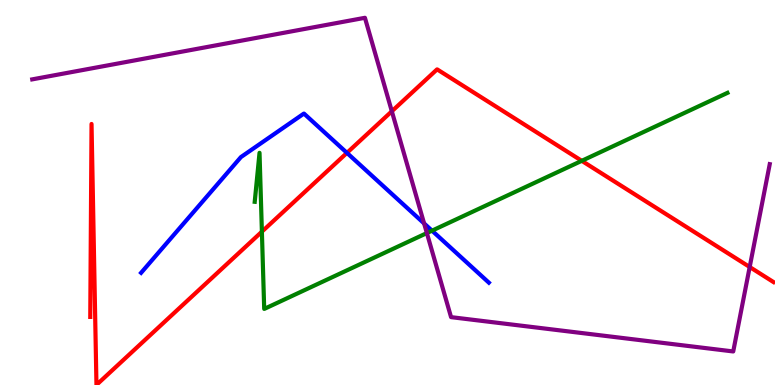[{'lines': ['blue', 'red'], 'intersections': [{'x': 4.48, 'y': 6.03}]}, {'lines': ['green', 'red'], 'intersections': [{'x': 3.38, 'y': 3.98}, {'x': 7.51, 'y': 5.82}]}, {'lines': ['purple', 'red'], 'intersections': [{'x': 5.06, 'y': 7.11}, {'x': 9.67, 'y': 3.06}]}, {'lines': ['blue', 'green'], 'intersections': [{'x': 5.57, 'y': 4.01}]}, {'lines': ['blue', 'purple'], 'intersections': [{'x': 5.47, 'y': 4.2}]}, {'lines': ['green', 'purple'], 'intersections': [{'x': 5.51, 'y': 3.95}]}]